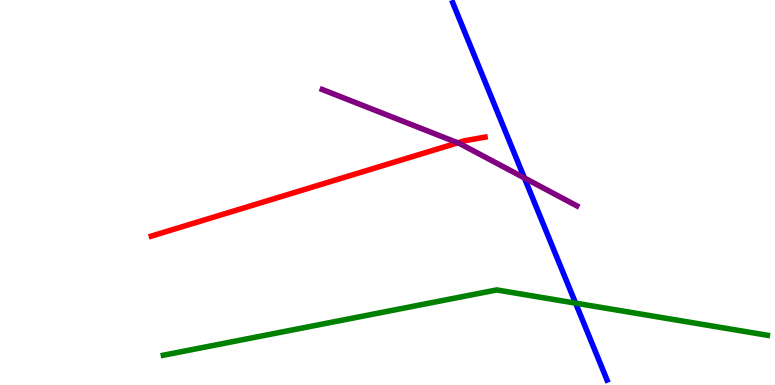[{'lines': ['blue', 'red'], 'intersections': []}, {'lines': ['green', 'red'], 'intersections': []}, {'lines': ['purple', 'red'], 'intersections': [{'x': 5.91, 'y': 6.29}]}, {'lines': ['blue', 'green'], 'intersections': [{'x': 7.43, 'y': 2.13}]}, {'lines': ['blue', 'purple'], 'intersections': [{'x': 6.77, 'y': 5.38}]}, {'lines': ['green', 'purple'], 'intersections': []}]